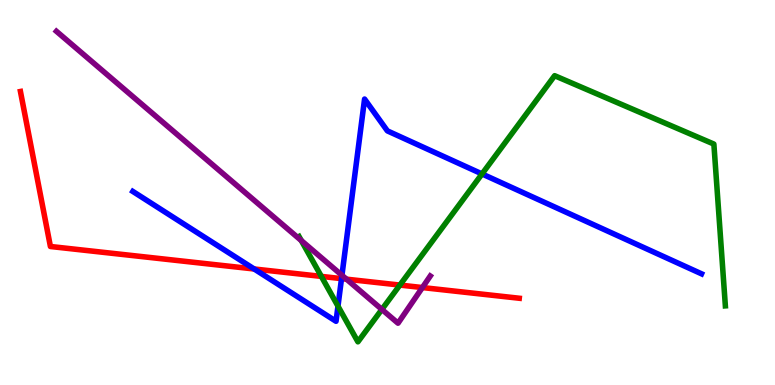[{'lines': ['blue', 'red'], 'intersections': [{'x': 3.28, 'y': 3.01}, {'x': 4.41, 'y': 2.76}]}, {'lines': ['green', 'red'], 'intersections': [{'x': 4.15, 'y': 2.82}, {'x': 5.16, 'y': 2.6}]}, {'lines': ['purple', 'red'], 'intersections': [{'x': 4.47, 'y': 2.75}, {'x': 5.45, 'y': 2.53}]}, {'lines': ['blue', 'green'], 'intersections': [{'x': 4.36, 'y': 2.05}, {'x': 6.22, 'y': 5.48}]}, {'lines': ['blue', 'purple'], 'intersections': [{'x': 4.41, 'y': 2.85}]}, {'lines': ['green', 'purple'], 'intersections': [{'x': 3.89, 'y': 3.75}, {'x': 4.93, 'y': 1.96}]}]